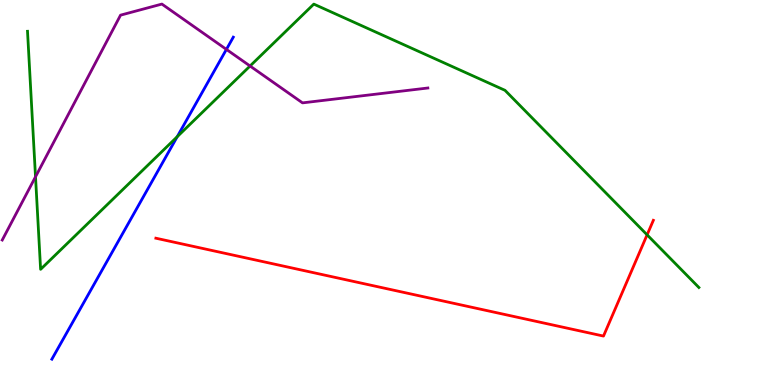[{'lines': ['blue', 'red'], 'intersections': []}, {'lines': ['green', 'red'], 'intersections': [{'x': 8.35, 'y': 3.9}]}, {'lines': ['purple', 'red'], 'intersections': []}, {'lines': ['blue', 'green'], 'intersections': [{'x': 2.29, 'y': 6.45}]}, {'lines': ['blue', 'purple'], 'intersections': [{'x': 2.92, 'y': 8.72}]}, {'lines': ['green', 'purple'], 'intersections': [{'x': 0.458, 'y': 5.41}, {'x': 3.23, 'y': 8.29}]}]